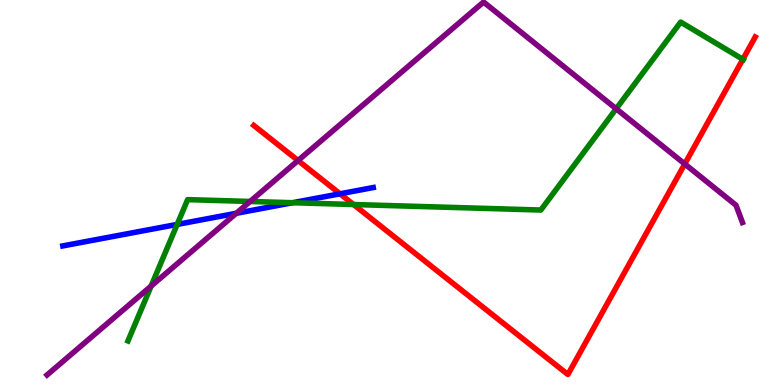[{'lines': ['blue', 'red'], 'intersections': [{'x': 4.39, 'y': 4.97}]}, {'lines': ['green', 'red'], 'intersections': [{'x': 4.56, 'y': 4.69}, {'x': 9.59, 'y': 8.46}]}, {'lines': ['purple', 'red'], 'intersections': [{'x': 3.85, 'y': 5.83}, {'x': 8.84, 'y': 5.74}]}, {'lines': ['blue', 'green'], 'intersections': [{'x': 2.29, 'y': 4.17}, {'x': 3.77, 'y': 4.73}]}, {'lines': ['blue', 'purple'], 'intersections': [{'x': 3.05, 'y': 4.46}]}, {'lines': ['green', 'purple'], 'intersections': [{'x': 1.95, 'y': 2.57}, {'x': 3.23, 'y': 4.77}, {'x': 7.95, 'y': 7.17}]}]